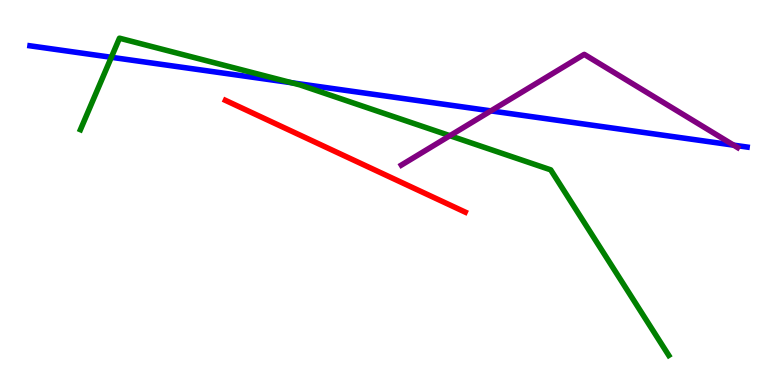[{'lines': ['blue', 'red'], 'intersections': []}, {'lines': ['green', 'red'], 'intersections': []}, {'lines': ['purple', 'red'], 'intersections': []}, {'lines': ['blue', 'green'], 'intersections': [{'x': 1.44, 'y': 8.51}, {'x': 3.76, 'y': 7.85}]}, {'lines': ['blue', 'purple'], 'intersections': [{'x': 6.33, 'y': 7.12}, {'x': 9.47, 'y': 6.23}]}, {'lines': ['green', 'purple'], 'intersections': [{'x': 5.81, 'y': 6.48}]}]